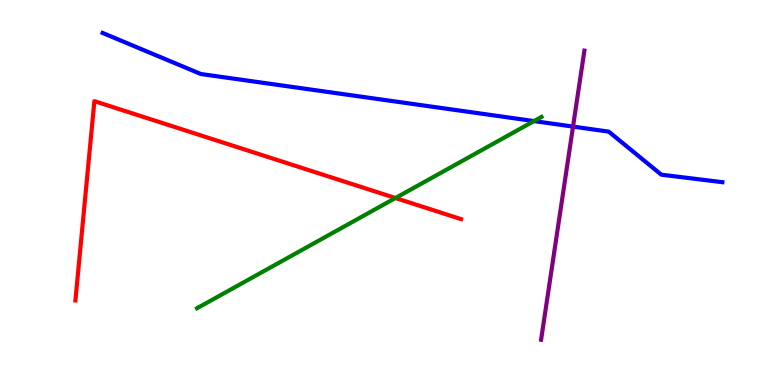[{'lines': ['blue', 'red'], 'intersections': []}, {'lines': ['green', 'red'], 'intersections': [{'x': 5.1, 'y': 4.86}]}, {'lines': ['purple', 'red'], 'intersections': []}, {'lines': ['blue', 'green'], 'intersections': [{'x': 6.89, 'y': 6.86}]}, {'lines': ['blue', 'purple'], 'intersections': [{'x': 7.39, 'y': 6.71}]}, {'lines': ['green', 'purple'], 'intersections': []}]